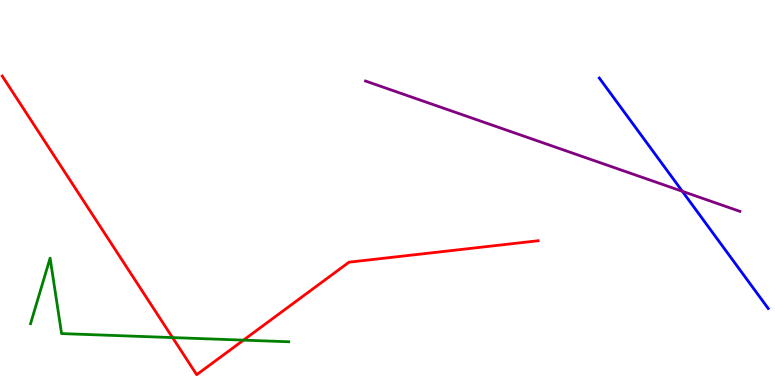[{'lines': ['blue', 'red'], 'intersections': []}, {'lines': ['green', 'red'], 'intersections': [{'x': 2.23, 'y': 1.23}, {'x': 3.14, 'y': 1.17}]}, {'lines': ['purple', 'red'], 'intersections': []}, {'lines': ['blue', 'green'], 'intersections': []}, {'lines': ['blue', 'purple'], 'intersections': [{'x': 8.8, 'y': 5.03}]}, {'lines': ['green', 'purple'], 'intersections': []}]